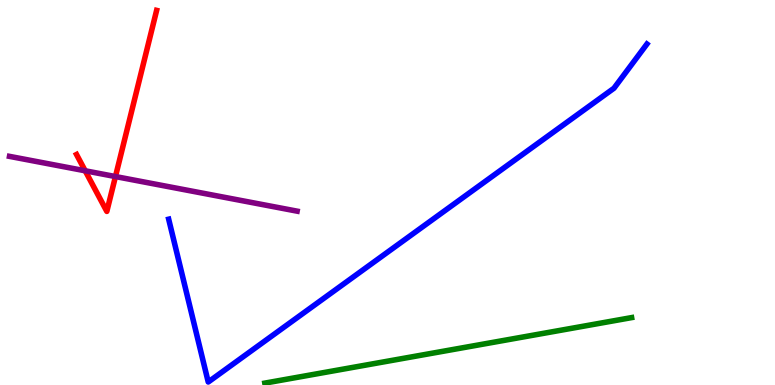[{'lines': ['blue', 'red'], 'intersections': []}, {'lines': ['green', 'red'], 'intersections': []}, {'lines': ['purple', 'red'], 'intersections': [{'x': 1.1, 'y': 5.56}, {'x': 1.49, 'y': 5.41}]}, {'lines': ['blue', 'green'], 'intersections': []}, {'lines': ['blue', 'purple'], 'intersections': []}, {'lines': ['green', 'purple'], 'intersections': []}]